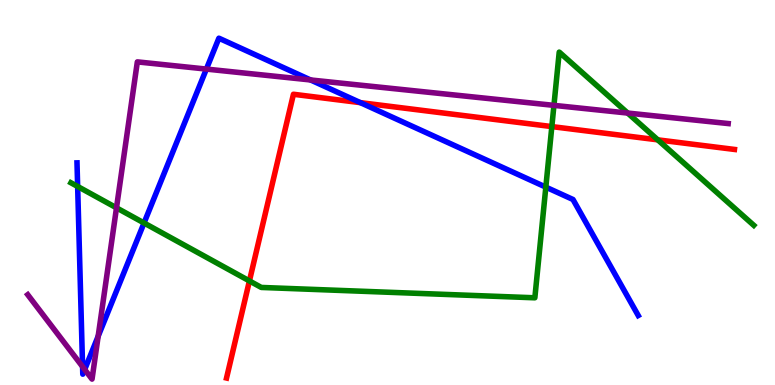[{'lines': ['blue', 'red'], 'intersections': [{'x': 4.65, 'y': 7.33}]}, {'lines': ['green', 'red'], 'intersections': [{'x': 3.22, 'y': 2.7}, {'x': 7.12, 'y': 6.71}, {'x': 8.49, 'y': 6.37}]}, {'lines': ['purple', 'red'], 'intersections': []}, {'lines': ['blue', 'green'], 'intersections': [{'x': 1.0, 'y': 5.16}, {'x': 1.86, 'y': 4.21}, {'x': 7.04, 'y': 5.14}]}, {'lines': ['blue', 'purple'], 'intersections': [{'x': 1.07, 'y': 0.475}, {'x': 1.09, 'y': 0.403}, {'x': 1.27, 'y': 1.27}, {'x': 2.66, 'y': 8.21}, {'x': 4.01, 'y': 7.92}]}, {'lines': ['green', 'purple'], 'intersections': [{'x': 1.5, 'y': 4.6}, {'x': 7.15, 'y': 7.26}, {'x': 8.1, 'y': 7.06}]}]